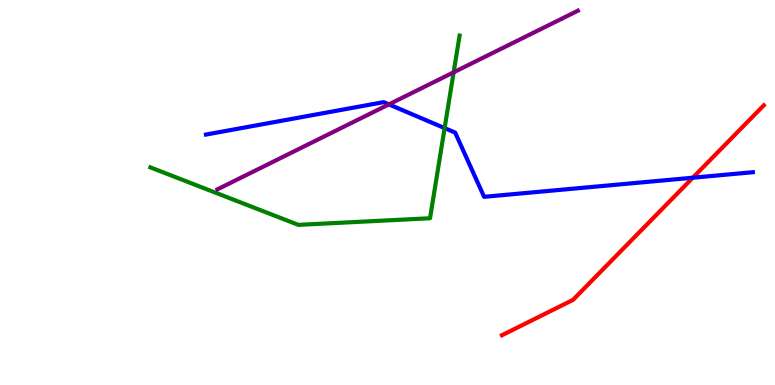[{'lines': ['blue', 'red'], 'intersections': [{'x': 8.94, 'y': 5.38}]}, {'lines': ['green', 'red'], 'intersections': []}, {'lines': ['purple', 'red'], 'intersections': []}, {'lines': ['blue', 'green'], 'intersections': [{'x': 5.74, 'y': 6.67}]}, {'lines': ['blue', 'purple'], 'intersections': [{'x': 5.02, 'y': 7.29}]}, {'lines': ['green', 'purple'], 'intersections': [{'x': 5.85, 'y': 8.12}]}]